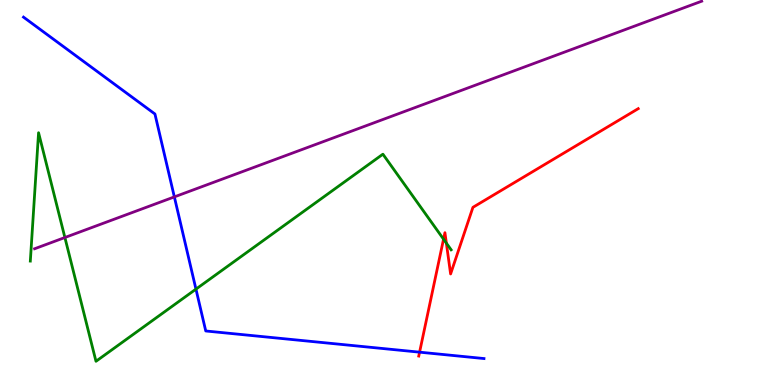[{'lines': ['blue', 'red'], 'intersections': [{'x': 5.41, 'y': 0.853}]}, {'lines': ['green', 'red'], 'intersections': [{'x': 5.72, 'y': 3.79}, {'x': 5.76, 'y': 3.69}]}, {'lines': ['purple', 'red'], 'intersections': []}, {'lines': ['blue', 'green'], 'intersections': [{'x': 2.53, 'y': 2.49}]}, {'lines': ['blue', 'purple'], 'intersections': [{'x': 2.25, 'y': 4.89}]}, {'lines': ['green', 'purple'], 'intersections': [{'x': 0.837, 'y': 3.83}]}]